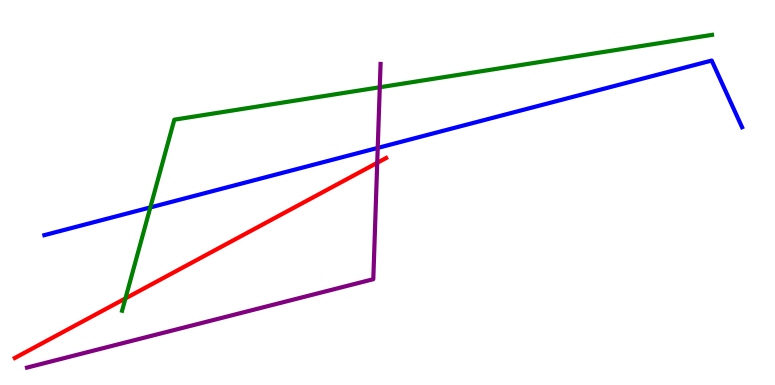[{'lines': ['blue', 'red'], 'intersections': []}, {'lines': ['green', 'red'], 'intersections': [{'x': 1.62, 'y': 2.25}]}, {'lines': ['purple', 'red'], 'intersections': [{'x': 4.87, 'y': 5.77}]}, {'lines': ['blue', 'green'], 'intersections': [{'x': 1.94, 'y': 4.61}]}, {'lines': ['blue', 'purple'], 'intersections': [{'x': 4.87, 'y': 6.16}]}, {'lines': ['green', 'purple'], 'intersections': [{'x': 4.9, 'y': 7.73}]}]